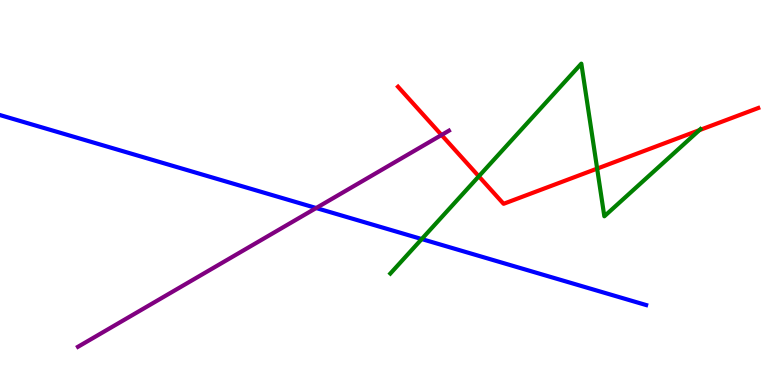[{'lines': ['blue', 'red'], 'intersections': []}, {'lines': ['green', 'red'], 'intersections': [{'x': 6.18, 'y': 5.42}, {'x': 7.71, 'y': 5.62}, {'x': 9.02, 'y': 6.62}]}, {'lines': ['purple', 'red'], 'intersections': [{'x': 5.7, 'y': 6.49}]}, {'lines': ['blue', 'green'], 'intersections': [{'x': 5.44, 'y': 3.79}]}, {'lines': ['blue', 'purple'], 'intersections': [{'x': 4.08, 'y': 4.6}]}, {'lines': ['green', 'purple'], 'intersections': []}]